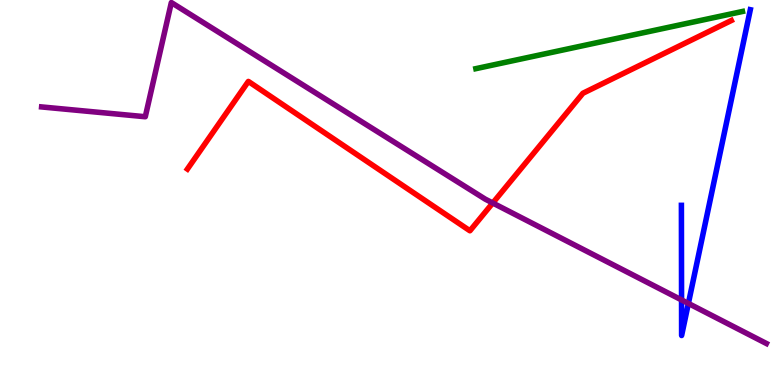[{'lines': ['blue', 'red'], 'intersections': []}, {'lines': ['green', 'red'], 'intersections': []}, {'lines': ['purple', 'red'], 'intersections': [{'x': 6.36, 'y': 4.73}]}, {'lines': ['blue', 'green'], 'intersections': []}, {'lines': ['blue', 'purple'], 'intersections': [{'x': 8.79, 'y': 2.21}, {'x': 8.88, 'y': 2.12}]}, {'lines': ['green', 'purple'], 'intersections': []}]